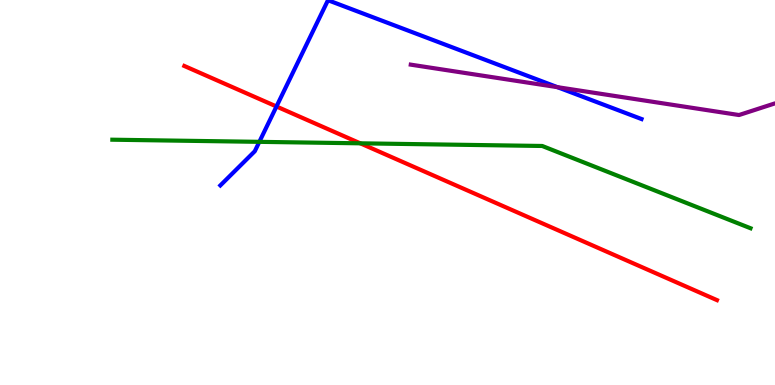[{'lines': ['blue', 'red'], 'intersections': [{'x': 3.57, 'y': 7.23}]}, {'lines': ['green', 'red'], 'intersections': [{'x': 4.65, 'y': 6.28}]}, {'lines': ['purple', 'red'], 'intersections': []}, {'lines': ['blue', 'green'], 'intersections': [{'x': 3.35, 'y': 6.32}]}, {'lines': ['blue', 'purple'], 'intersections': [{'x': 7.19, 'y': 7.74}]}, {'lines': ['green', 'purple'], 'intersections': []}]